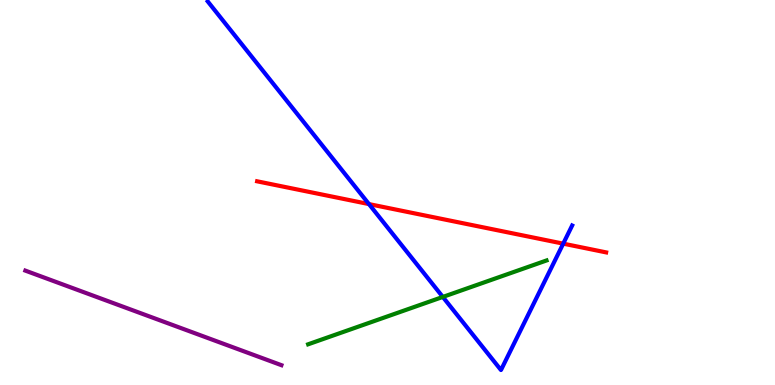[{'lines': ['blue', 'red'], 'intersections': [{'x': 4.76, 'y': 4.7}, {'x': 7.27, 'y': 3.67}]}, {'lines': ['green', 'red'], 'intersections': []}, {'lines': ['purple', 'red'], 'intersections': []}, {'lines': ['blue', 'green'], 'intersections': [{'x': 5.71, 'y': 2.29}]}, {'lines': ['blue', 'purple'], 'intersections': []}, {'lines': ['green', 'purple'], 'intersections': []}]